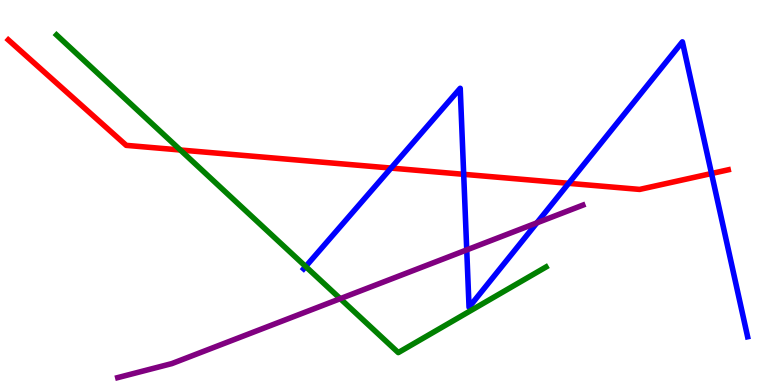[{'lines': ['blue', 'red'], 'intersections': [{'x': 5.05, 'y': 5.63}, {'x': 5.98, 'y': 5.47}, {'x': 7.34, 'y': 5.24}, {'x': 9.18, 'y': 5.49}]}, {'lines': ['green', 'red'], 'intersections': [{'x': 2.33, 'y': 6.1}]}, {'lines': ['purple', 'red'], 'intersections': []}, {'lines': ['blue', 'green'], 'intersections': [{'x': 3.94, 'y': 3.08}]}, {'lines': ['blue', 'purple'], 'intersections': [{'x': 6.02, 'y': 3.51}, {'x': 6.93, 'y': 4.21}]}, {'lines': ['green', 'purple'], 'intersections': [{'x': 4.39, 'y': 2.24}]}]